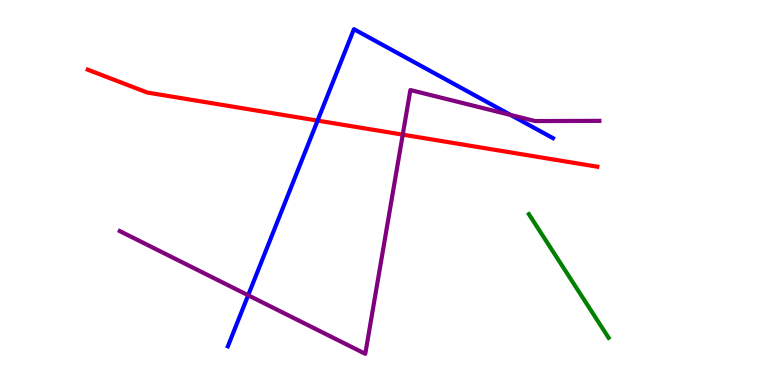[{'lines': ['blue', 'red'], 'intersections': [{'x': 4.1, 'y': 6.87}]}, {'lines': ['green', 'red'], 'intersections': []}, {'lines': ['purple', 'red'], 'intersections': [{'x': 5.2, 'y': 6.5}]}, {'lines': ['blue', 'green'], 'intersections': []}, {'lines': ['blue', 'purple'], 'intersections': [{'x': 3.2, 'y': 2.33}, {'x': 6.59, 'y': 7.01}]}, {'lines': ['green', 'purple'], 'intersections': []}]